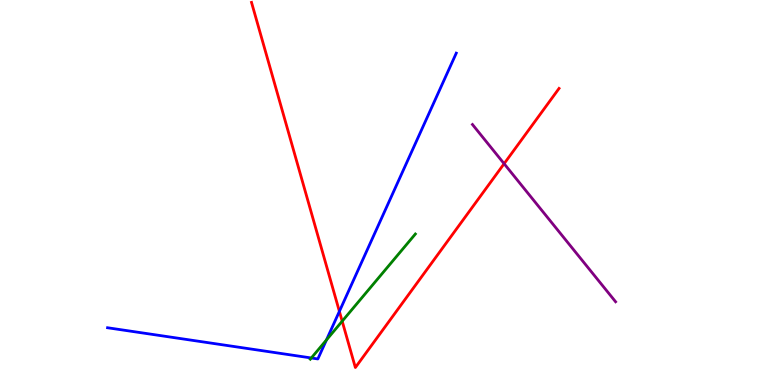[{'lines': ['blue', 'red'], 'intersections': [{'x': 4.38, 'y': 1.91}]}, {'lines': ['green', 'red'], 'intersections': [{'x': 4.42, 'y': 1.66}]}, {'lines': ['purple', 'red'], 'intersections': [{'x': 6.5, 'y': 5.75}]}, {'lines': ['blue', 'green'], 'intersections': [{'x': 4.02, 'y': 0.702}, {'x': 4.21, 'y': 1.17}]}, {'lines': ['blue', 'purple'], 'intersections': []}, {'lines': ['green', 'purple'], 'intersections': []}]